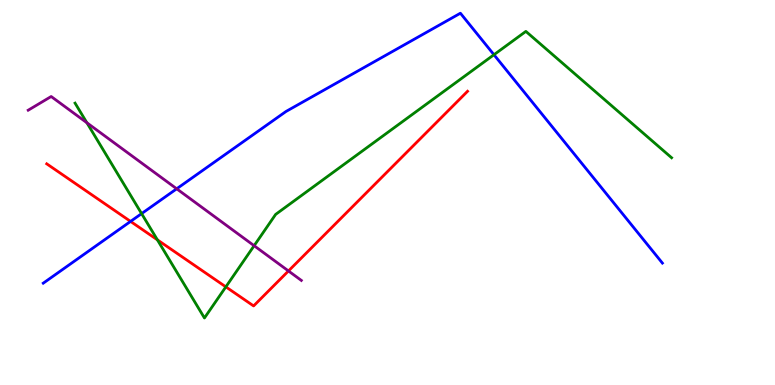[{'lines': ['blue', 'red'], 'intersections': [{'x': 1.68, 'y': 4.25}]}, {'lines': ['green', 'red'], 'intersections': [{'x': 2.03, 'y': 3.77}, {'x': 2.91, 'y': 2.55}]}, {'lines': ['purple', 'red'], 'intersections': [{'x': 3.72, 'y': 2.96}]}, {'lines': ['blue', 'green'], 'intersections': [{'x': 1.83, 'y': 4.45}, {'x': 6.37, 'y': 8.58}]}, {'lines': ['blue', 'purple'], 'intersections': [{'x': 2.28, 'y': 5.1}]}, {'lines': ['green', 'purple'], 'intersections': [{'x': 1.12, 'y': 6.81}, {'x': 3.28, 'y': 3.62}]}]